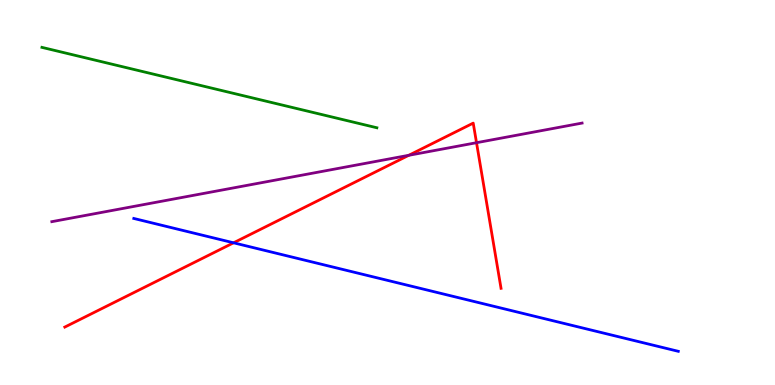[{'lines': ['blue', 'red'], 'intersections': [{'x': 3.01, 'y': 3.69}]}, {'lines': ['green', 'red'], 'intersections': []}, {'lines': ['purple', 'red'], 'intersections': [{'x': 5.27, 'y': 5.97}, {'x': 6.15, 'y': 6.29}]}, {'lines': ['blue', 'green'], 'intersections': []}, {'lines': ['blue', 'purple'], 'intersections': []}, {'lines': ['green', 'purple'], 'intersections': []}]